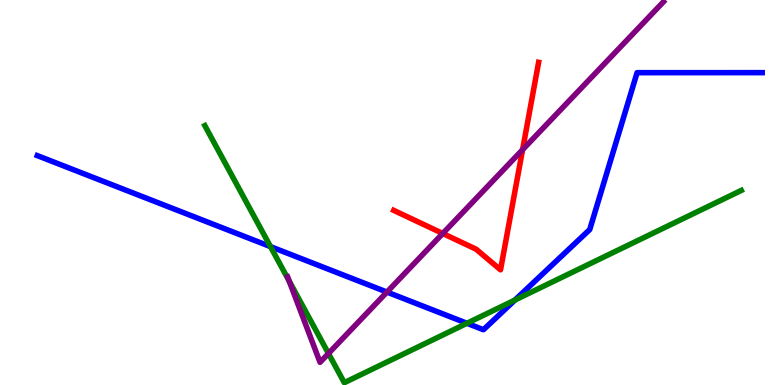[{'lines': ['blue', 'red'], 'intersections': []}, {'lines': ['green', 'red'], 'intersections': []}, {'lines': ['purple', 'red'], 'intersections': [{'x': 5.71, 'y': 3.94}, {'x': 6.74, 'y': 6.11}]}, {'lines': ['blue', 'green'], 'intersections': [{'x': 3.49, 'y': 3.59}, {'x': 6.03, 'y': 1.6}, {'x': 6.64, 'y': 2.21}]}, {'lines': ['blue', 'purple'], 'intersections': [{'x': 4.99, 'y': 2.41}]}, {'lines': ['green', 'purple'], 'intersections': [{'x': 3.73, 'y': 2.7}, {'x': 4.24, 'y': 0.819}]}]